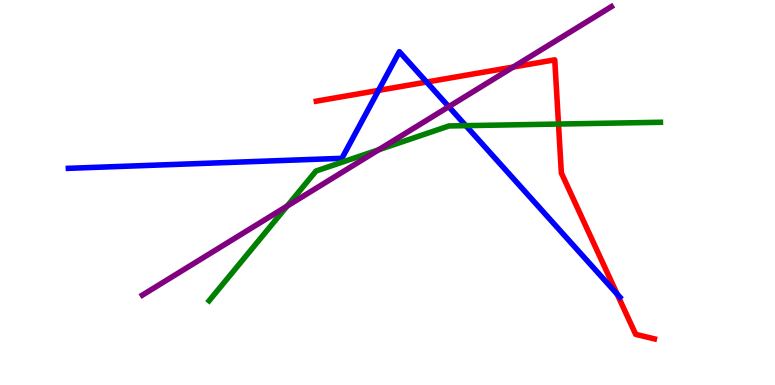[{'lines': ['blue', 'red'], 'intersections': [{'x': 4.88, 'y': 7.65}, {'x': 5.5, 'y': 7.87}, {'x': 7.96, 'y': 2.36}]}, {'lines': ['green', 'red'], 'intersections': [{'x': 7.21, 'y': 6.78}]}, {'lines': ['purple', 'red'], 'intersections': [{'x': 6.62, 'y': 8.26}]}, {'lines': ['blue', 'green'], 'intersections': [{'x': 6.01, 'y': 6.74}]}, {'lines': ['blue', 'purple'], 'intersections': [{'x': 5.79, 'y': 7.23}]}, {'lines': ['green', 'purple'], 'intersections': [{'x': 3.7, 'y': 4.65}, {'x': 4.89, 'y': 6.11}]}]